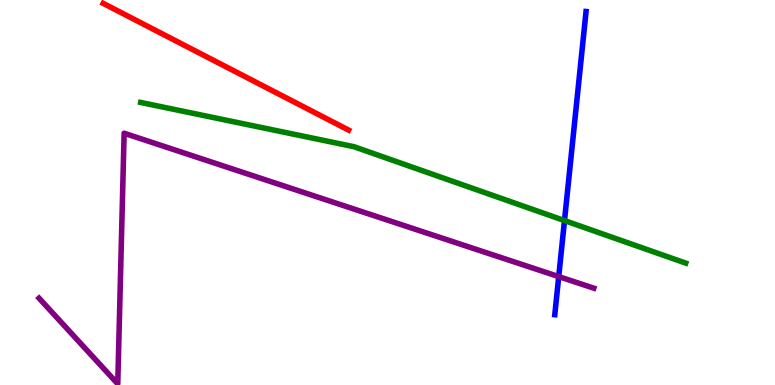[{'lines': ['blue', 'red'], 'intersections': []}, {'lines': ['green', 'red'], 'intersections': []}, {'lines': ['purple', 'red'], 'intersections': []}, {'lines': ['blue', 'green'], 'intersections': [{'x': 7.28, 'y': 4.27}]}, {'lines': ['blue', 'purple'], 'intersections': [{'x': 7.21, 'y': 2.82}]}, {'lines': ['green', 'purple'], 'intersections': []}]